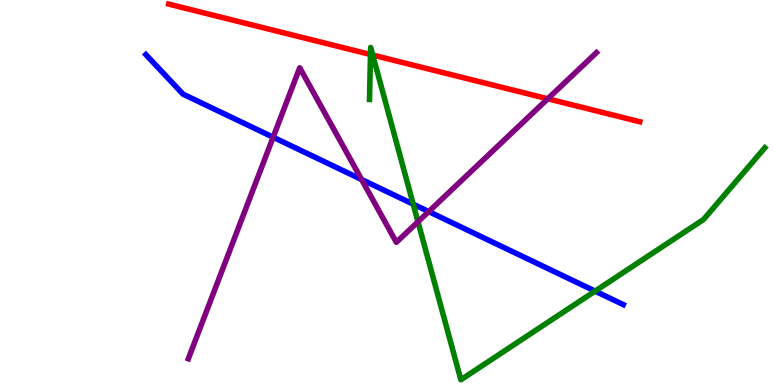[{'lines': ['blue', 'red'], 'intersections': []}, {'lines': ['green', 'red'], 'intersections': [{'x': 4.78, 'y': 8.58}, {'x': 4.81, 'y': 8.57}]}, {'lines': ['purple', 'red'], 'intersections': [{'x': 7.07, 'y': 7.43}]}, {'lines': ['blue', 'green'], 'intersections': [{'x': 5.33, 'y': 4.7}, {'x': 7.68, 'y': 2.44}]}, {'lines': ['blue', 'purple'], 'intersections': [{'x': 3.52, 'y': 6.44}, {'x': 4.67, 'y': 5.34}, {'x': 5.53, 'y': 4.5}]}, {'lines': ['green', 'purple'], 'intersections': [{'x': 5.39, 'y': 4.24}]}]